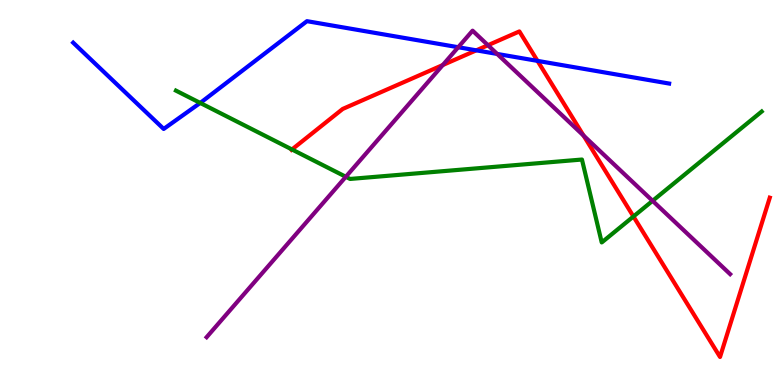[{'lines': ['blue', 'red'], 'intersections': [{'x': 6.15, 'y': 8.69}, {'x': 6.94, 'y': 8.42}]}, {'lines': ['green', 'red'], 'intersections': [{'x': 3.77, 'y': 6.12}, {'x': 8.17, 'y': 4.38}]}, {'lines': ['purple', 'red'], 'intersections': [{'x': 5.71, 'y': 8.31}, {'x': 6.3, 'y': 8.83}, {'x': 7.53, 'y': 6.48}]}, {'lines': ['blue', 'green'], 'intersections': [{'x': 2.58, 'y': 7.33}]}, {'lines': ['blue', 'purple'], 'intersections': [{'x': 5.91, 'y': 8.77}, {'x': 6.42, 'y': 8.6}]}, {'lines': ['green', 'purple'], 'intersections': [{'x': 4.46, 'y': 5.41}, {'x': 8.42, 'y': 4.78}]}]